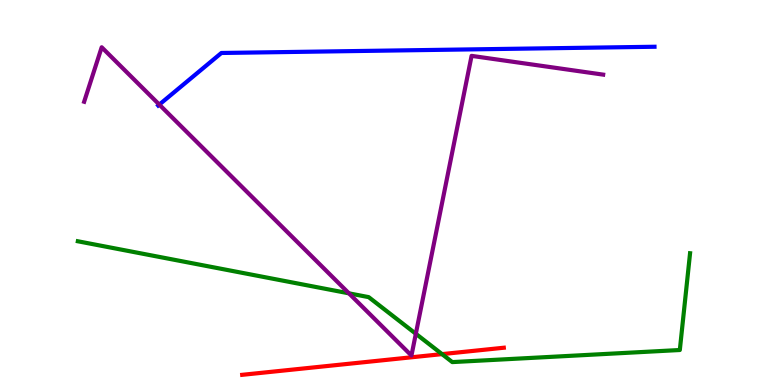[{'lines': ['blue', 'red'], 'intersections': []}, {'lines': ['green', 'red'], 'intersections': [{'x': 5.7, 'y': 0.802}]}, {'lines': ['purple', 'red'], 'intersections': []}, {'lines': ['blue', 'green'], 'intersections': []}, {'lines': ['blue', 'purple'], 'intersections': [{'x': 2.06, 'y': 7.28}]}, {'lines': ['green', 'purple'], 'intersections': [{'x': 4.5, 'y': 2.38}, {'x': 5.37, 'y': 1.33}]}]